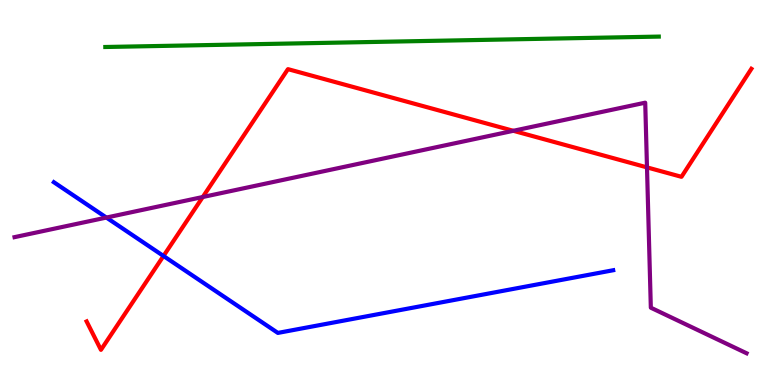[{'lines': ['blue', 'red'], 'intersections': [{'x': 2.11, 'y': 3.35}]}, {'lines': ['green', 'red'], 'intersections': []}, {'lines': ['purple', 'red'], 'intersections': [{'x': 2.62, 'y': 4.88}, {'x': 6.62, 'y': 6.6}, {'x': 8.35, 'y': 5.65}]}, {'lines': ['blue', 'green'], 'intersections': []}, {'lines': ['blue', 'purple'], 'intersections': [{'x': 1.37, 'y': 4.35}]}, {'lines': ['green', 'purple'], 'intersections': []}]